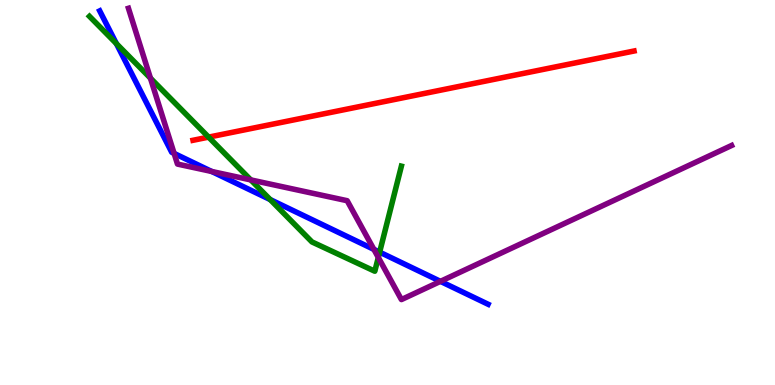[{'lines': ['blue', 'red'], 'intersections': []}, {'lines': ['green', 'red'], 'intersections': [{'x': 2.69, 'y': 6.44}]}, {'lines': ['purple', 'red'], 'intersections': []}, {'lines': ['blue', 'green'], 'intersections': [{'x': 1.5, 'y': 8.87}, {'x': 3.49, 'y': 4.82}, {'x': 4.9, 'y': 3.45}]}, {'lines': ['blue', 'purple'], 'intersections': [{'x': 2.25, 'y': 6.02}, {'x': 2.73, 'y': 5.55}, {'x': 4.82, 'y': 3.52}, {'x': 5.68, 'y': 2.69}]}, {'lines': ['green', 'purple'], 'intersections': [{'x': 1.94, 'y': 7.97}, {'x': 3.24, 'y': 5.33}, {'x': 4.88, 'y': 3.31}]}]